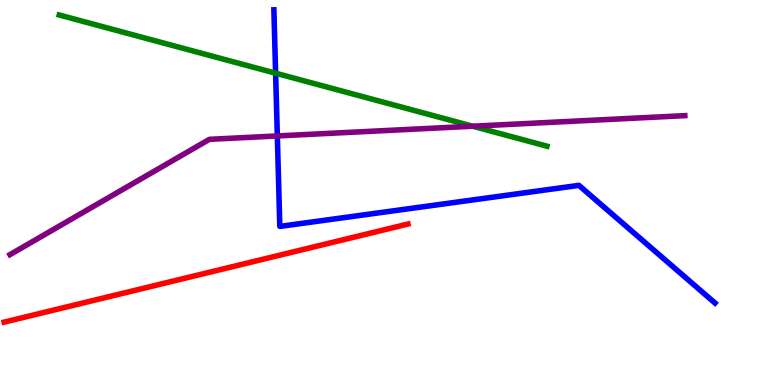[{'lines': ['blue', 'red'], 'intersections': []}, {'lines': ['green', 'red'], 'intersections': []}, {'lines': ['purple', 'red'], 'intersections': []}, {'lines': ['blue', 'green'], 'intersections': [{'x': 3.56, 'y': 8.1}]}, {'lines': ['blue', 'purple'], 'intersections': [{'x': 3.58, 'y': 6.47}]}, {'lines': ['green', 'purple'], 'intersections': [{'x': 6.1, 'y': 6.72}]}]